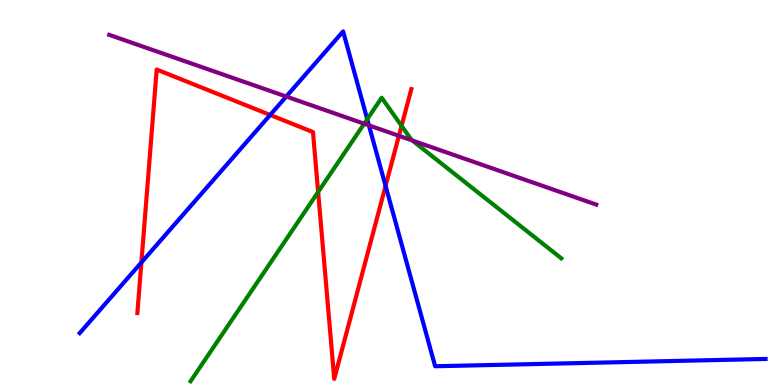[{'lines': ['blue', 'red'], 'intersections': [{'x': 1.82, 'y': 3.18}, {'x': 3.49, 'y': 7.01}, {'x': 4.98, 'y': 5.17}]}, {'lines': ['green', 'red'], 'intersections': [{'x': 4.11, 'y': 5.01}, {'x': 5.18, 'y': 6.73}]}, {'lines': ['purple', 'red'], 'intersections': [{'x': 5.15, 'y': 6.47}]}, {'lines': ['blue', 'green'], 'intersections': [{'x': 4.74, 'y': 6.9}]}, {'lines': ['blue', 'purple'], 'intersections': [{'x': 3.69, 'y': 7.49}, {'x': 4.76, 'y': 6.74}]}, {'lines': ['green', 'purple'], 'intersections': [{'x': 4.7, 'y': 6.79}, {'x': 5.32, 'y': 6.35}]}]